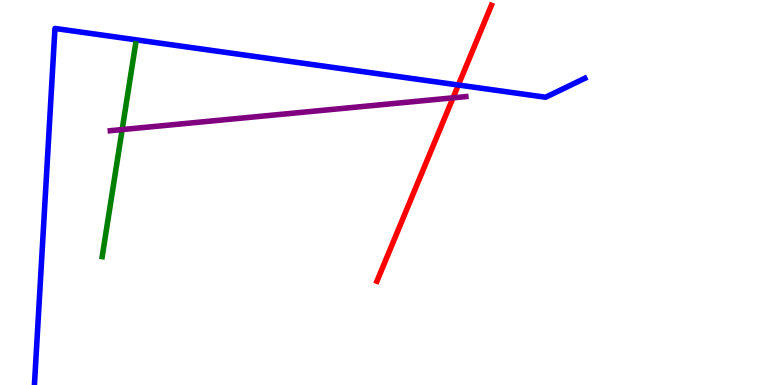[{'lines': ['blue', 'red'], 'intersections': [{'x': 5.91, 'y': 7.79}]}, {'lines': ['green', 'red'], 'intersections': []}, {'lines': ['purple', 'red'], 'intersections': [{'x': 5.85, 'y': 7.46}]}, {'lines': ['blue', 'green'], 'intersections': []}, {'lines': ['blue', 'purple'], 'intersections': []}, {'lines': ['green', 'purple'], 'intersections': [{'x': 1.58, 'y': 6.63}]}]